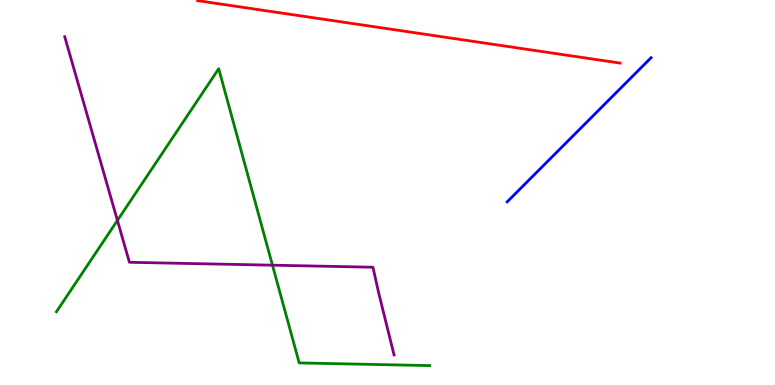[{'lines': ['blue', 'red'], 'intersections': []}, {'lines': ['green', 'red'], 'intersections': []}, {'lines': ['purple', 'red'], 'intersections': []}, {'lines': ['blue', 'green'], 'intersections': []}, {'lines': ['blue', 'purple'], 'intersections': []}, {'lines': ['green', 'purple'], 'intersections': [{'x': 1.52, 'y': 4.27}, {'x': 3.52, 'y': 3.11}]}]